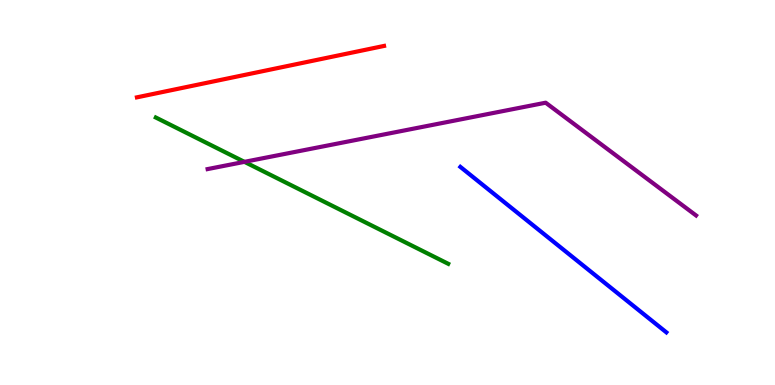[{'lines': ['blue', 'red'], 'intersections': []}, {'lines': ['green', 'red'], 'intersections': []}, {'lines': ['purple', 'red'], 'intersections': []}, {'lines': ['blue', 'green'], 'intersections': []}, {'lines': ['blue', 'purple'], 'intersections': []}, {'lines': ['green', 'purple'], 'intersections': [{'x': 3.15, 'y': 5.8}]}]